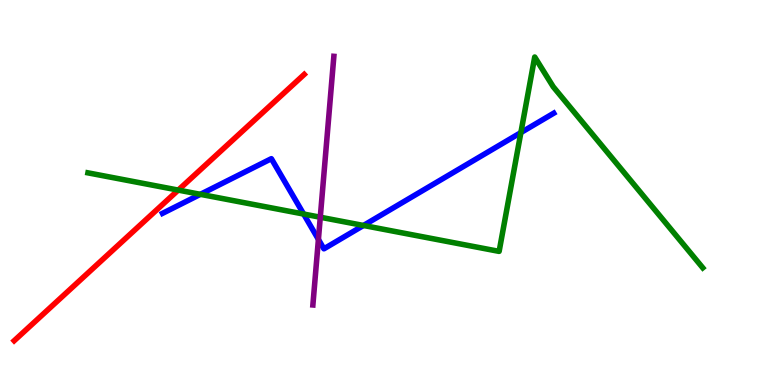[{'lines': ['blue', 'red'], 'intersections': []}, {'lines': ['green', 'red'], 'intersections': [{'x': 2.3, 'y': 5.06}]}, {'lines': ['purple', 'red'], 'intersections': []}, {'lines': ['blue', 'green'], 'intersections': [{'x': 2.59, 'y': 4.95}, {'x': 3.92, 'y': 4.44}, {'x': 4.69, 'y': 4.14}, {'x': 6.72, 'y': 6.56}]}, {'lines': ['blue', 'purple'], 'intersections': [{'x': 4.11, 'y': 3.78}]}, {'lines': ['green', 'purple'], 'intersections': [{'x': 4.13, 'y': 4.36}]}]